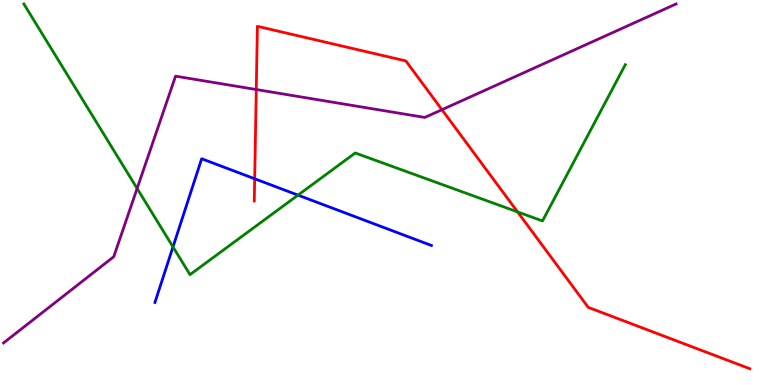[{'lines': ['blue', 'red'], 'intersections': [{'x': 3.29, 'y': 5.36}]}, {'lines': ['green', 'red'], 'intersections': [{'x': 6.68, 'y': 4.5}]}, {'lines': ['purple', 'red'], 'intersections': [{'x': 3.31, 'y': 7.67}, {'x': 5.7, 'y': 7.15}]}, {'lines': ['blue', 'green'], 'intersections': [{'x': 2.23, 'y': 3.59}, {'x': 3.85, 'y': 4.93}]}, {'lines': ['blue', 'purple'], 'intersections': []}, {'lines': ['green', 'purple'], 'intersections': [{'x': 1.77, 'y': 5.1}]}]